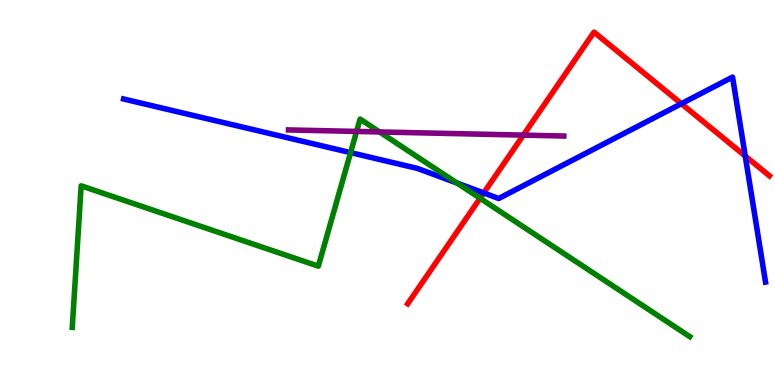[{'lines': ['blue', 'red'], 'intersections': [{'x': 6.24, 'y': 4.99}, {'x': 8.79, 'y': 7.31}, {'x': 9.62, 'y': 5.95}]}, {'lines': ['green', 'red'], 'intersections': [{'x': 6.19, 'y': 4.85}]}, {'lines': ['purple', 'red'], 'intersections': [{'x': 6.75, 'y': 6.49}]}, {'lines': ['blue', 'green'], 'intersections': [{'x': 4.52, 'y': 6.04}, {'x': 5.9, 'y': 5.25}]}, {'lines': ['blue', 'purple'], 'intersections': []}, {'lines': ['green', 'purple'], 'intersections': [{'x': 4.6, 'y': 6.59}, {'x': 4.9, 'y': 6.57}]}]